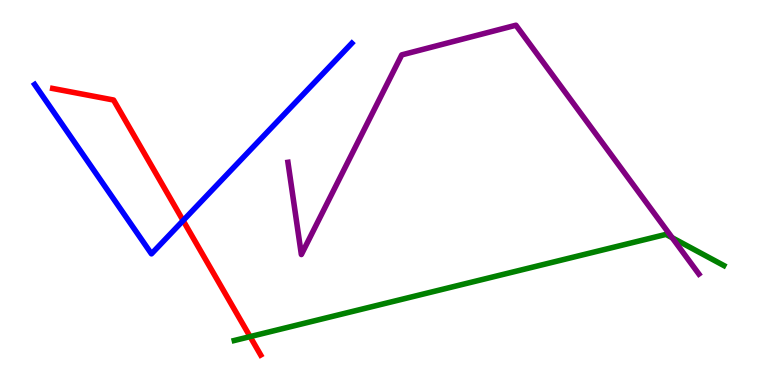[{'lines': ['blue', 'red'], 'intersections': [{'x': 2.36, 'y': 4.27}]}, {'lines': ['green', 'red'], 'intersections': [{'x': 3.23, 'y': 1.26}]}, {'lines': ['purple', 'red'], 'intersections': []}, {'lines': ['blue', 'green'], 'intersections': []}, {'lines': ['blue', 'purple'], 'intersections': []}, {'lines': ['green', 'purple'], 'intersections': [{'x': 8.67, 'y': 3.83}]}]